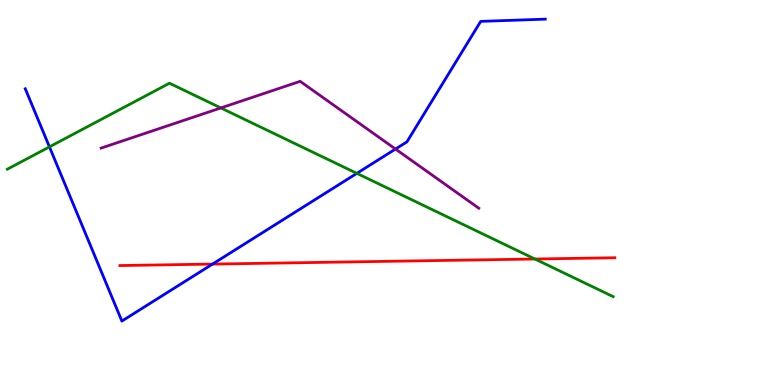[{'lines': ['blue', 'red'], 'intersections': [{'x': 2.74, 'y': 3.14}]}, {'lines': ['green', 'red'], 'intersections': [{'x': 6.9, 'y': 3.27}]}, {'lines': ['purple', 'red'], 'intersections': []}, {'lines': ['blue', 'green'], 'intersections': [{'x': 0.638, 'y': 6.19}, {'x': 4.6, 'y': 5.5}]}, {'lines': ['blue', 'purple'], 'intersections': [{'x': 5.1, 'y': 6.13}]}, {'lines': ['green', 'purple'], 'intersections': [{'x': 2.85, 'y': 7.2}]}]